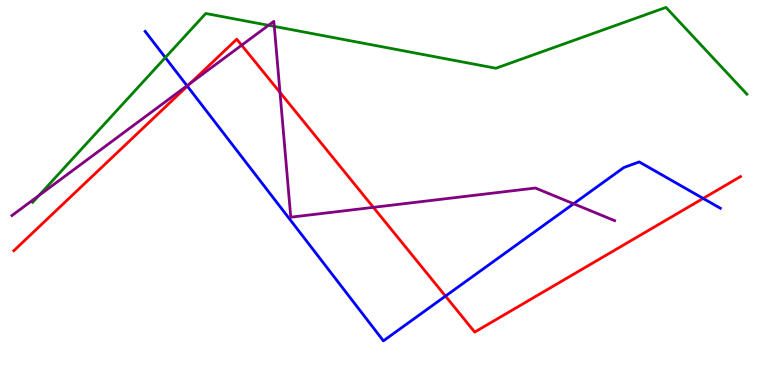[{'lines': ['blue', 'red'], 'intersections': [{'x': 2.42, 'y': 7.76}, {'x': 5.75, 'y': 2.31}, {'x': 9.07, 'y': 4.85}]}, {'lines': ['green', 'red'], 'intersections': []}, {'lines': ['purple', 'red'], 'intersections': [{'x': 2.46, 'y': 7.84}, {'x': 3.12, 'y': 8.83}, {'x': 3.61, 'y': 7.6}, {'x': 4.82, 'y': 4.61}]}, {'lines': ['blue', 'green'], 'intersections': [{'x': 2.13, 'y': 8.5}]}, {'lines': ['blue', 'purple'], 'intersections': [{'x': 2.41, 'y': 7.77}, {'x': 7.4, 'y': 4.71}]}, {'lines': ['green', 'purple'], 'intersections': [{'x': 0.501, 'y': 4.92}, {'x': 3.46, 'y': 9.34}, {'x': 3.54, 'y': 9.31}]}]